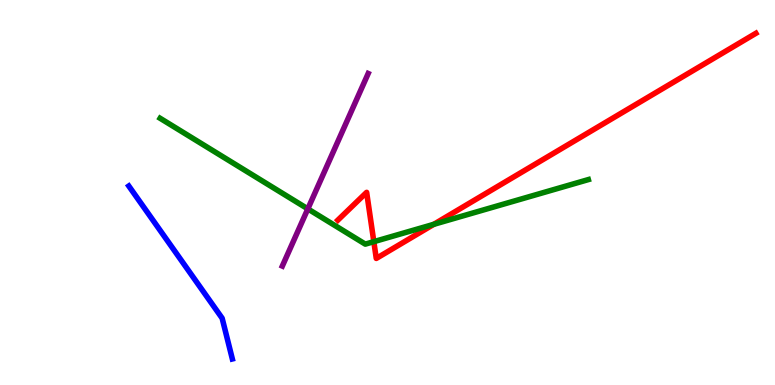[{'lines': ['blue', 'red'], 'intersections': []}, {'lines': ['green', 'red'], 'intersections': [{'x': 4.82, 'y': 3.72}, {'x': 5.6, 'y': 4.17}]}, {'lines': ['purple', 'red'], 'intersections': []}, {'lines': ['blue', 'green'], 'intersections': []}, {'lines': ['blue', 'purple'], 'intersections': []}, {'lines': ['green', 'purple'], 'intersections': [{'x': 3.97, 'y': 4.57}]}]